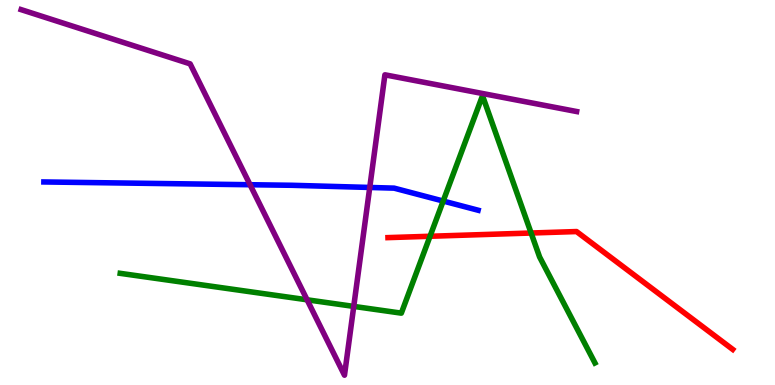[{'lines': ['blue', 'red'], 'intersections': []}, {'lines': ['green', 'red'], 'intersections': [{'x': 5.55, 'y': 3.86}, {'x': 6.85, 'y': 3.95}]}, {'lines': ['purple', 'red'], 'intersections': []}, {'lines': ['blue', 'green'], 'intersections': [{'x': 5.72, 'y': 4.78}]}, {'lines': ['blue', 'purple'], 'intersections': [{'x': 3.23, 'y': 5.2}, {'x': 4.77, 'y': 5.13}]}, {'lines': ['green', 'purple'], 'intersections': [{'x': 3.96, 'y': 2.21}, {'x': 4.56, 'y': 2.04}]}]